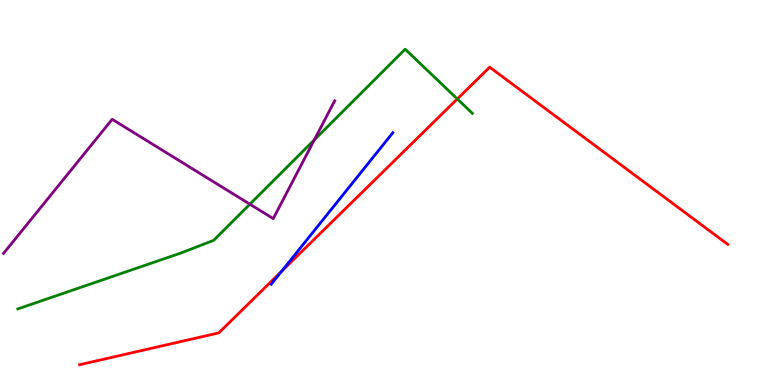[{'lines': ['blue', 'red'], 'intersections': [{'x': 3.63, 'y': 2.96}]}, {'lines': ['green', 'red'], 'intersections': [{'x': 5.9, 'y': 7.43}]}, {'lines': ['purple', 'red'], 'intersections': []}, {'lines': ['blue', 'green'], 'intersections': []}, {'lines': ['blue', 'purple'], 'intersections': []}, {'lines': ['green', 'purple'], 'intersections': [{'x': 3.22, 'y': 4.7}, {'x': 4.06, 'y': 6.37}]}]